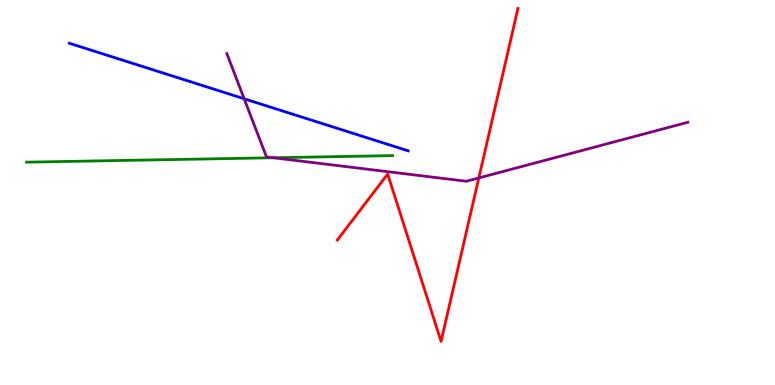[{'lines': ['blue', 'red'], 'intersections': []}, {'lines': ['green', 'red'], 'intersections': []}, {'lines': ['purple', 'red'], 'intersections': [{'x': 6.18, 'y': 5.38}]}, {'lines': ['blue', 'green'], 'intersections': []}, {'lines': ['blue', 'purple'], 'intersections': [{'x': 3.15, 'y': 7.43}]}, {'lines': ['green', 'purple'], 'intersections': [{'x': 3.53, 'y': 5.9}]}]